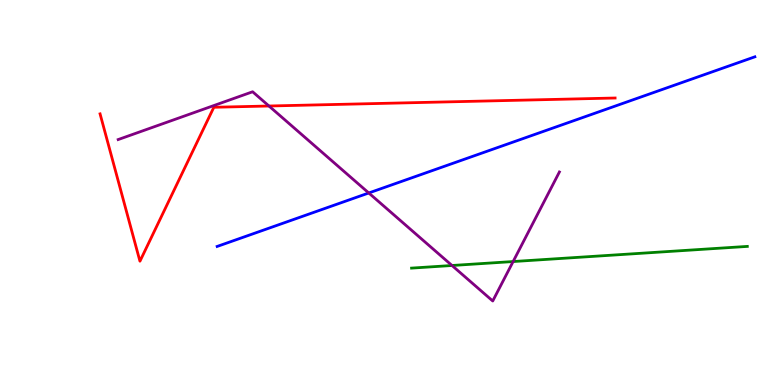[{'lines': ['blue', 'red'], 'intersections': []}, {'lines': ['green', 'red'], 'intersections': []}, {'lines': ['purple', 'red'], 'intersections': [{'x': 3.47, 'y': 7.25}]}, {'lines': ['blue', 'green'], 'intersections': []}, {'lines': ['blue', 'purple'], 'intersections': [{'x': 4.76, 'y': 4.99}]}, {'lines': ['green', 'purple'], 'intersections': [{'x': 5.83, 'y': 3.1}, {'x': 6.62, 'y': 3.21}]}]